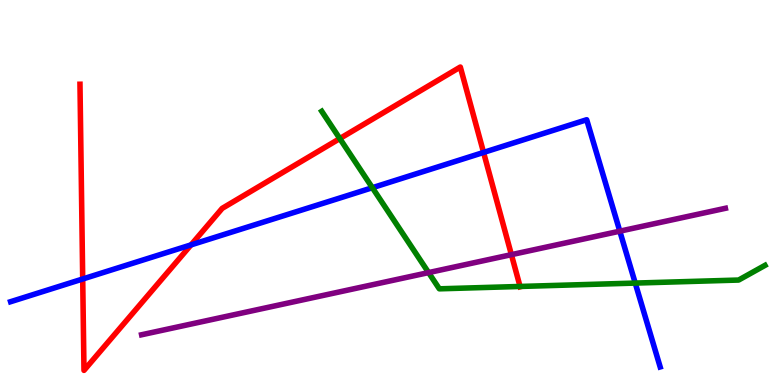[{'lines': ['blue', 'red'], 'intersections': [{'x': 1.07, 'y': 2.75}, {'x': 2.47, 'y': 3.64}, {'x': 6.24, 'y': 6.04}]}, {'lines': ['green', 'red'], 'intersections': [{'x': 4.38, 'y': 6.4}, {'x': 6.71, 'y': 2.56}]}, {'lines': ['purple', 'red'], 'intersections': [{'x': 6.6, 'y': 3.39}]}, {'lines': ['blue', 'green'], 'intersections': [{'x': 4.8, 'y': 5.12}, {'x': 8.2, 'y': 2.65}]}, {'lines': ['blue', 'purple'], 'intersections': [{'x': 8.0, 'y': 4.0}]}, {'lines': ['green', 'purple'], 'intersections': [{'x': 5.53, 'y': 2.92}]}]